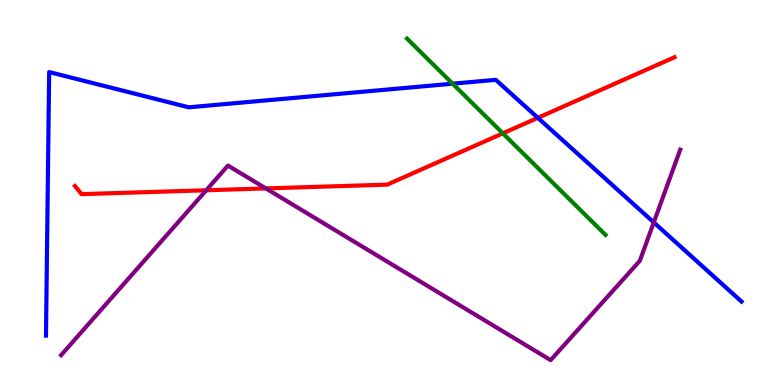[{'lines': ['blue', 'red'], 'intersections': [{'x': 6.94, 'y': 6.94}]}, {'lines': ['green', 'red'], 'intersections': [{'x': 6.49, 'y': 6.54}]}, {'lines': ['purple', 'red'], 'intersections': [{'x': 2.66, 'y': 5.06}, {'x': 3.43, 'y': 5.11}]}, {'lines': ['blue', 'green'], 'intersections': [{'x': 5.84, 'y': 7.83}]}, {'lines': ['blue', 'purple'], 'intersections': [{'x': 8.44, 'y': 4.22}]}, {'lines': ['green', 'purple'], 'intersections': []}]